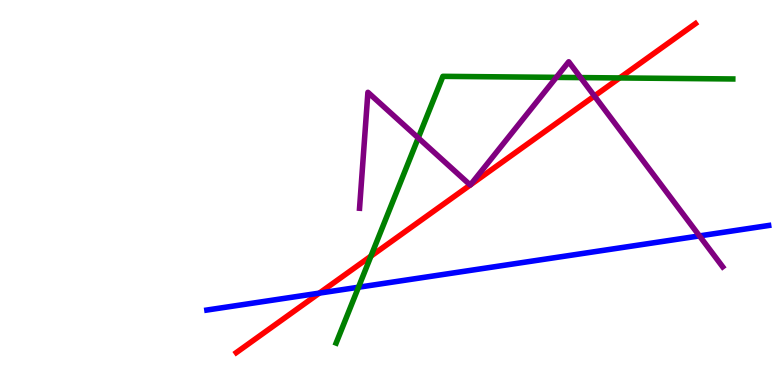[{'lines': ['blue', 'red'], 'intersections': [{'x': 4.12, 'y': 2.39}]}, {'lines': ['green', 'red'], 'intersections': [{'x': 4.79, 'y': 3.35}, {'x': 8.0, 'y': 7.98}]}, {'lines': ['purple', 'red'], 'intersections': [{'x': 6.07, 'y': 5.19}, {'x': 6.07, 'y': 5.2}, {'x': 7.67, 'y': 7.51}]}, {'lines': ['blue', 'green'], 'intersections': [{'x': 4.63, 'y': 2.54}]}, {'lines': ['blue', 'purple'], 'intersections': [{'x': 9.03, 'y': 3.87}]}, {'lines': ['green', 'purple'], 'intersections': [{'x': 5.4, 'y': 6.42}, {'x': 7.18, 'y': 7.99}, {'x': 7.49, 'y': 7.98}]}]